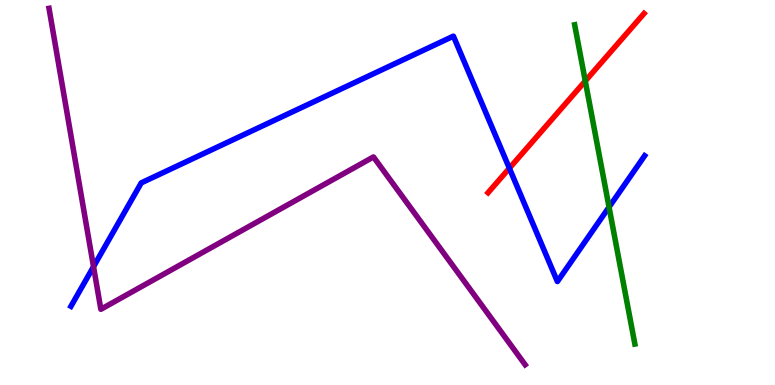[{'lines': ['blue', 'red'], 'intersections': [{'x': 6.57, 'y': 5.63}]}, {'lines': ['green', 'red'], 'intersections': [{'x': 7.55, 'y': 7.9}]}, {'lines': ['purple', 'red'], 'intersections': []}, {'lines': ['blue', 'green'], 'intersections': [{'x': 7.86, 'y': 4.62}]}, {'lines': ['blue', 'purple'], 'intersections': [{'x': 1.21, 'y': 3.07}]}, {'lines': ['green', 'purple'], 'intersections': []}]